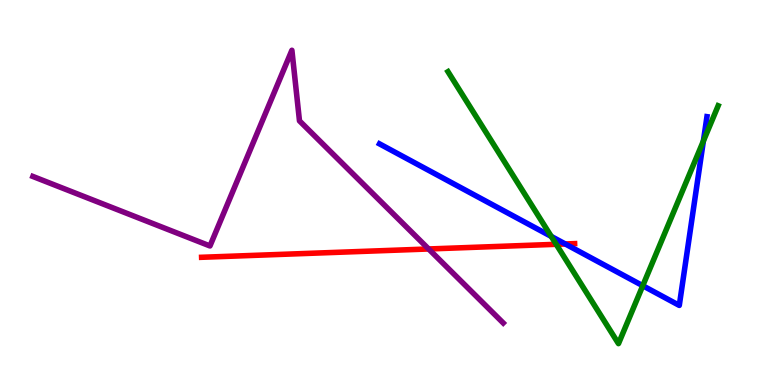[{'lines': ['blue', 'red'], 'intersections': [{'x': 7.29, 'y': 3.66}]}, {'lines': ['green', 'red'], 'intersections': [{'x': 7.18, 'y': 3.65}]}, {'lines': ['purple', 'red'], 'intersections': [{'x': 5.53, 'y': 3.53}]}, {'lines': ['blue', 'green'], 'intersections': [{'x': 7.11, 'y': 3.86}, {'x': 8.29, 'y': 2.58}, {'x': 9.08, 'y': 6.34}]}, {'lines': ['blue', 'purple'], 'intersections': []}, {'lines': ['green', 'purple'], 'intersections': []}]